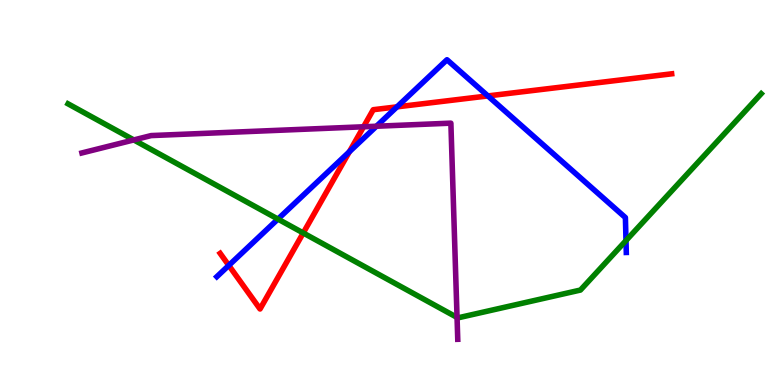[{'lines': ['blue', 'red'], 'intersections': [{'x': 2.95, 'y': 3.11}, {'x': 4.51, 'y': 6.06}, {'x': 5.12, 'y': 7.22}, {'x': 6.3, 'y': 7.51}]}, {'lines': ['green', 'red'], 'intersections': [{'x': 3.91, 'y': 3.95}]}, {'lines': ['purple', 'red'], 'intersections': [{'x': 4.69, 'y': 6.71}]}, {'lines': ['blue', 'green'], 'intersections': [{'x': 3.59, 'y': 4.31}, {'x': 8.08, 'y': 3.75}]}, {'lines': ['blue', 'purple'], 'intersections': [{'x': 4.86, 'y': 6.72}]}, {'lines': ['green', 'purple'], 'intersections': [{'x': 1.73, 'y': 6.37}, {'x': 5.9, 'y': 1.75}]}]